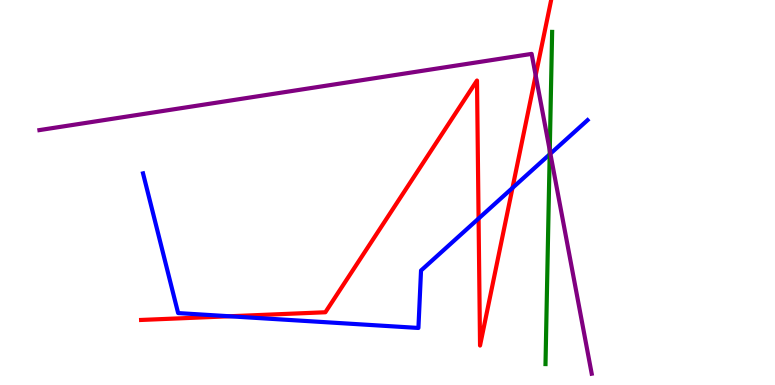[{'lines': ['blue', 'red'], 'intersections': [{'x': 2.96, 'y': 1.79}, {'x': 6.18, 'y': 4.32}, {'x': 6.61, 'y': 5.12}]}, {'lines': ['green', 'red'], 'intersections': []}, {'lines': ['purple', 'red'], 'intersections': [{'x': 6.91, 'y': 8.04}]}, {'lines': ['blue', 'green'], 'intersections': [{'x': 7.09, 'y': 5.99}]}, {'lines': ['blue', 'purple'], 'intersections': [{'x': 7.1, 'y': 6.01}]}, {'lines': ['green', 'purple'], 'intersections': [{'x': 7.09, 'y': 6.09}]}]